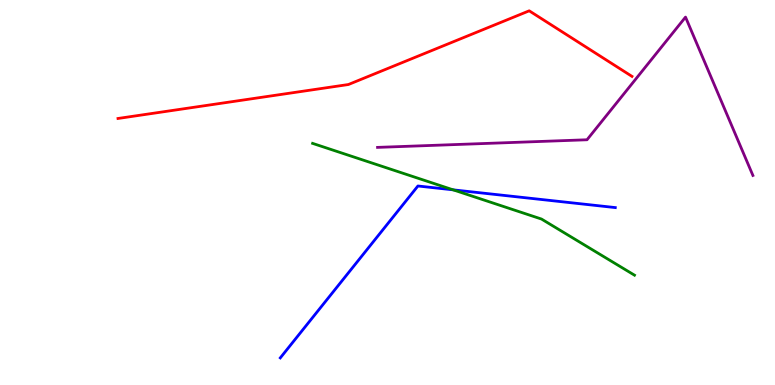[{'lines': ['blue', 'red'], 'intersections': []}, {'lines': ['green', 'red'], 'intersections': []}, {'lines': ['purple', 'red'], 'intersections': []}, {'lines': ['blue', 'green'], 'intersections': [{'x': 5.85, 'y': 5.07}]}, {'lines': ['blue', 'purple'], 'intersections': []}, {'lines': ['green', 'purple'], 'intersections': []}]